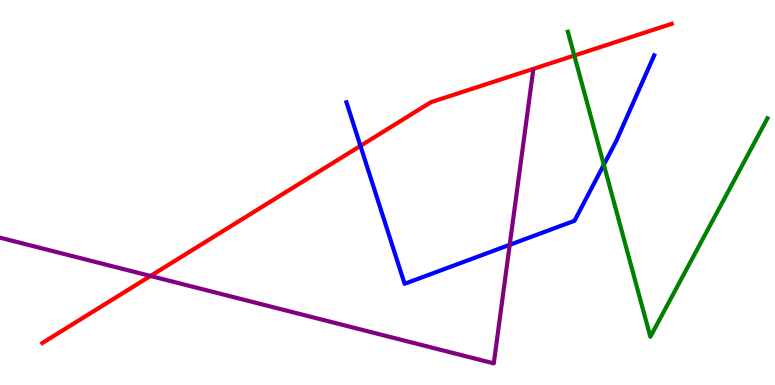[{'lines': ['blue', 'red'], 'intersections': [{'x': 4.65, 'y': 6.21}]}, {'lines': ['green', 'red'], 'intersections': [{'x': 7.41, 'y': 8.56}]}, {'lines': ['purple', 'red'], 'intersections': [{'x': 1.94, 'y': 2.83}]}, {'lines': ['blue', 'green'], 'intersections': [{'x': 7.79, 'y': 5.72}]}, {'lines': ['blue', 'purple'], 'intersections': [{'x': 6.58, 'y': 3.64}]}, {'lines': ['green', 'purple'], 'intersections': []}]